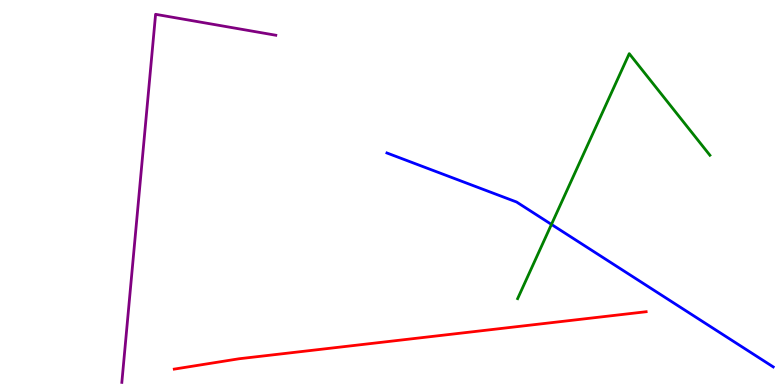[{'lines': ['blue', 'red'], 'intersections': []}, {'lines': ['green', 'red'], 'intersections': []}, {'lines': ['purple', 'red'], 'intersections': []}, {'lines': ['blue', 'green'], 'intersections': [{'x': 7.12, 'y': 4.17}]}, {'lines': ['blue', 'purple'], 'intersections': []}, {'lines': ['green', 'purple'], 'intersections': []}]